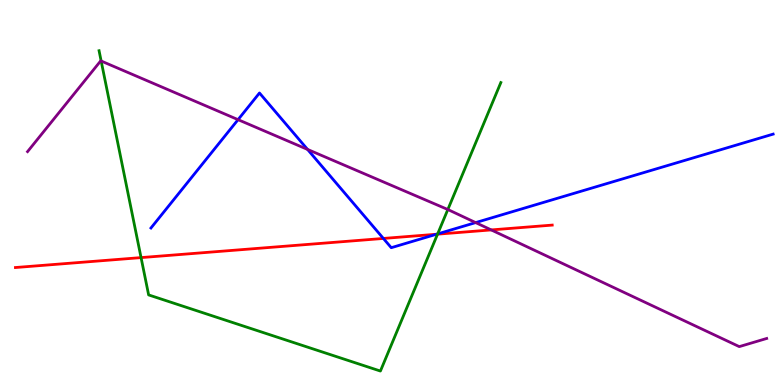[{'lines': ['blue', 'red'], 'intersections': [{'x': 4.95, 'y': 3.81}, {'x': 5.63, 'y': 3.92}]}, {'lines': ['green', 'red'], 'intersections': [{'x': 1.82, 'y': 3.31}, {'x': 5.65, 'y': 3.92}]}, {'lines': ['purple', 'red'], 'intersections': [{'x': 6.34, 'y': 4.03}]}, {'lines': ['blue', 'green'], 'intersections': [{'x': 5.65, 'y': 3.92}]}, {'lines': ['blue', 'purple'], 'intersections': [{'x': 3.07, 'y': 6.89}, {'x': 3.97, 'y': 6.12}, {'x': 6.14, 'y': 4.22}]}, {'lines': ['green', 'purple'], 'intersections': [{'x': 1.31, 'y': 8.42}, {'x': 5.78, 'y': 4.56}]}]